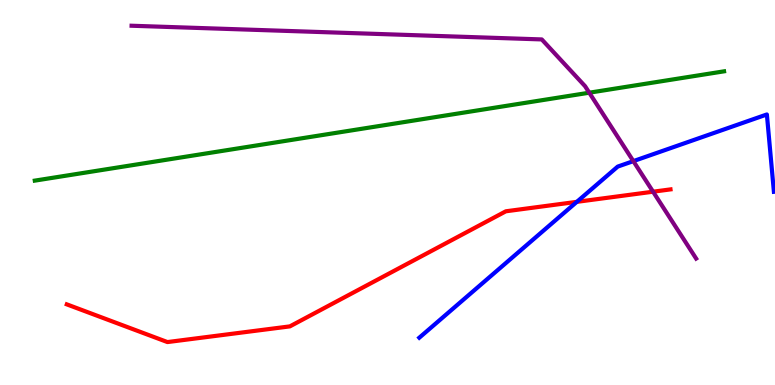[{'lines': ['blue', 'red'], 'intersections': [{'x': 7.44, 'y': 4.76}]}, {'lines': ['green', 'red'], 'intersections': []}, {'lines': ['purple', 'red'], 'intersections': [{'x': 8.43, 'y': 5.02}]}, {'lines': ['blue', 'green'], 'intersections': []}, {'lines': ['blue', 'purple'], 'intersections': [{'x': 8.17, 'y': 5.81}]}, {'lines': ['green', 'purple'], 'intersections': [{'x': 7.6, 'y': 7.59}]}]